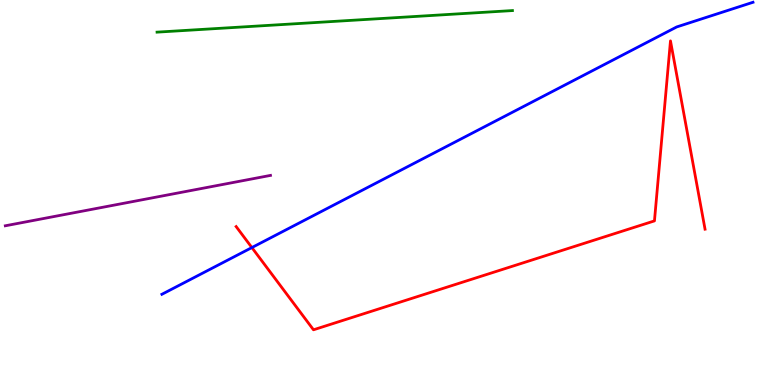[{'lines': ['blue', 'red'], 'intersections': [{'x': 3.25, 'y': 3.57}]}, {'lines': ['green', 'red'], 'intersections': []}, {'lines': ['purple', 'red'], 'intersections': []}, {'lines': ['blue', 'green'], 'intersections': []}, {'lines': ['blue', 'purple'], 'intersections': []}, {'lines': ['green', 'purple'], 'intersections': []}]